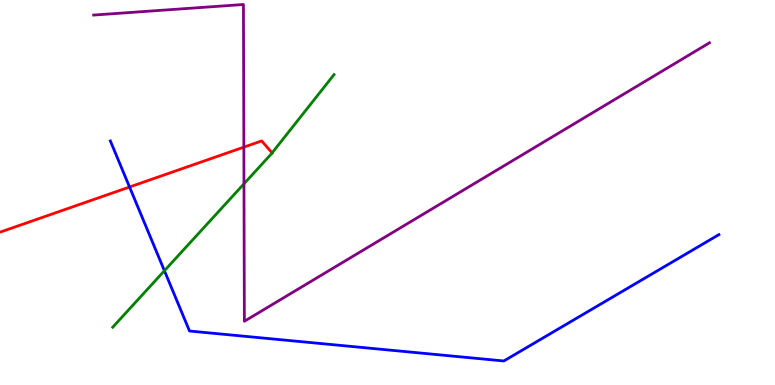[{'lines': ['blue', 'red'], 'intersections': [{'x': 1.67, 'y': 5.14}]}, {'lines': ['green', 'red'], 'intersections': [{'x': 3.51, 'y': 6.03}]}, {'lines': ['purple', 'red'], 'intersections': [{'x': 3.15, 'y': 6.18}]}, {'lines': ['blue', 'green'], 'intersections': [{'x': 2.12, 'y': 2.97}]}, {'lines': ['blue', 'purple'], 'intersections': []}, {'lines': ['green', 'purple'], 'intersections': [{'x': 3.15, 'y': 5.23}]}]